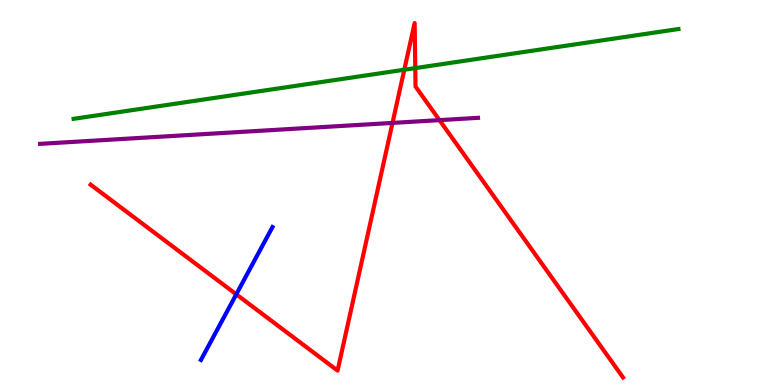[{'lines': ['blue', 'red'], 'intersections': [{'x': 3.05, 'y': 2.36}]}, {'lines': ['green', 'red'], 'intersections': [{'x': 5.22, 'y': 8.19}, {'x': 5.36, 'y': 8.23}]}, {'lines': ['purple', 'red'], 'intersections': [{'x': 5.06, 'y': 6.81}, {'x': 5.67, 'y': 6.88}]}, {'lines': ['blue', 'green'], 'intersections': []}, {'lines': ['blue', 'purple'], 'intersections': []}, {'lines': ['green', 'purple'], 'intersections': []}]